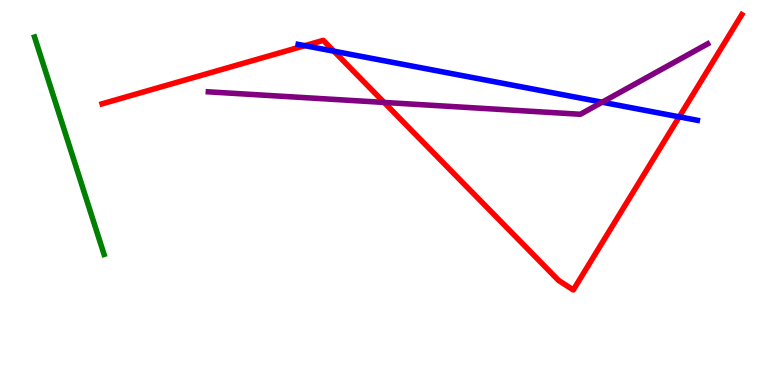[{'lines': ['blue', 'red'], 'intersections': [{'x': 3.93, 'y': 8.81}, {'x': 4.31, 'y': 8.67}, {'x': 8.76, 'y': 6.96}]}, {'lines': ['green', 'red'], 'intersections': []}, {'lines': ['purple', 'red'], 'intersections': [{'x': 4.96, 'y': 7.34}]}, {'lines': ['blue', 'green'], 'intersections': []}, {'lines': ['blue', 'purple'], 'intersections': [{'x': 7.77, 'y': 7.35}]}, {'lines': ['green', 'purple'], 'intersections': []}]